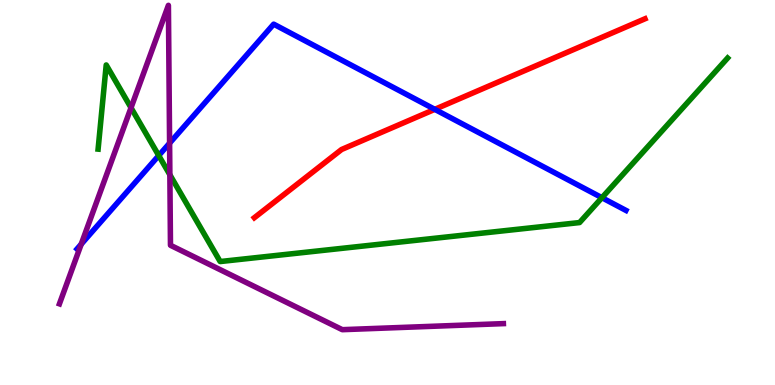[{'lines': ['blue', 'red'], 'intersections': [{'x': 5.61, 'y': 7.16}]}, {'lines': ['green', 'red'], 'intersections': []}, {'lines': ['purple', 'red'], 'intersections': []}, {'lines': ['blue', 'green'], 'intersections': [{'x': 2.05, 'y': 5.96}, {'x': 7.77, 'y': 4.86}]}, {'lines': ['blue', 'purple'], 'intersections': [{'x': 1.05, 'y': 3.66}, {'x': 2.19, 'y': 6.28}]}, {'lines': ['green', 'purple'], 'intersections': [{'x': 1.69, 'y': 7.2}, {'x': 2.19, 'y': 5.46}]}]